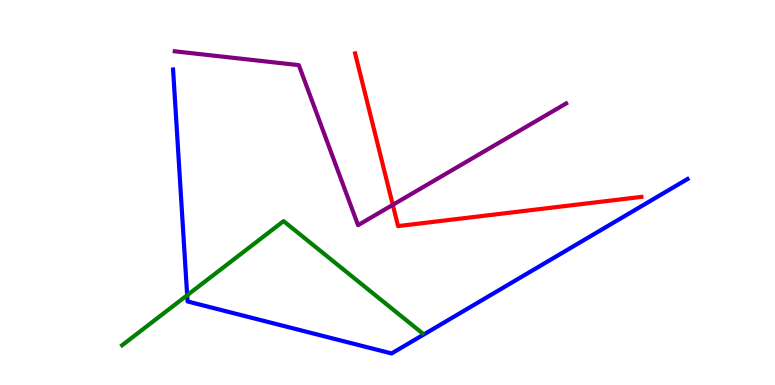[{'lines': ['blue', 'red'], 'intersections': []}, {'lines': ['green', 'red'], 'intersections': []}, {'lines': ['purple', 'red'], 'intersections': [{'x': 5.07, 'y': 4.68}]}, {'lines': ['blue', 'green'], 'intersections': [{'x': 2.41, 'y': 2.33}]}, {'lines': ['blue', 'purple'], 'intersections': []}, {'lines': ['green', 'purple'], 'intersections': []}]